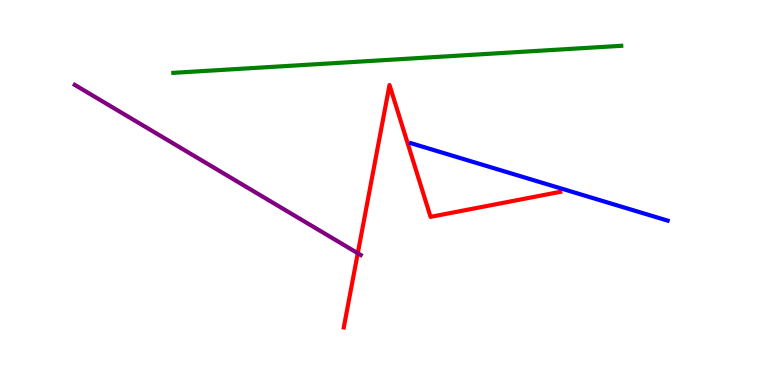[{'lines': ['blue', 'red'], 'intersections': []}, {'lines': ['green', 'red'], 'intersections': []}, {'lines': ['purple', 'red'], 'intersections': [{'x': 4.62, 'y': 3.42}]}, {'lines': ['blue', 'green'], 'intersections': []}, {'lines': ['blue', 'purple'], 'intersections': []}, {'lines': ['green', 'purple'], 'intersections': []}]